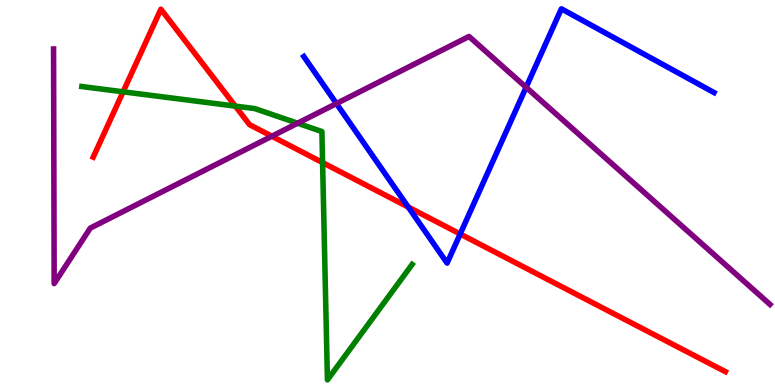[{'lines': ['blue', 'red'], 'intersections': [{'x': 5.27, 'y': 4.62}, {'x': 5.94, 'y': 3.92}]}, {'lines': ['green', 'red'], 'intersections': [{'x': 1.59, 'y': 7.62}, {'x': 3.04, 'y': 7.24}, {'x': 4.16, 'y': 5.78}]}, {'lines': ['purple', 'red'], 'intersections': [{'x': 3.51, 'y': 6.46}]}, {'lines': ['blue', 'green'], 'intersections': []}, {'lines': ['blue', 'purple'], 'intersections': [{'x': 4.34, 'y': 7.31}, {'x': 6.79, 'y': 7.73}]}, {'lines': ['green', 'purple'], 'intersections': [{'x': 3.84, 'y': 6.8}]}]